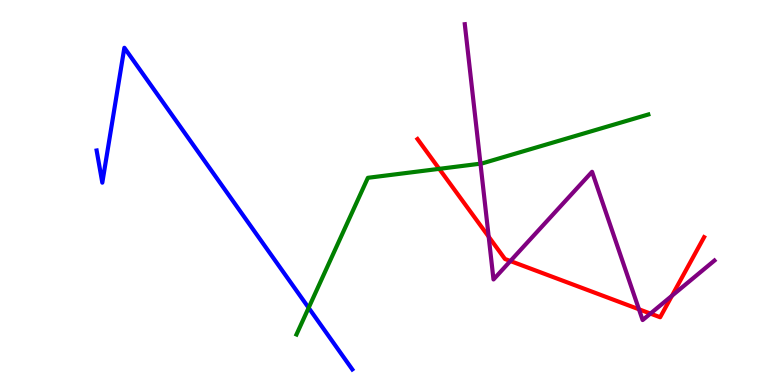[{'lines': ['blue', 'red'], 'intersections': []}, {'lines': ['green', 'red'], 'intersections': [{'x': 5.67, 'y': 5.61}]}, {'lines': ['purple', 'red'], 'intersections': [{'x': 6.31, 'y': 3.85}, {'x': 6.59, 'y': 3.22}, {'x': 8.24, 'y': 1.97}, {'x': 8.39, 'y': 1.85}, {'x': 8.67, 'y': 2.32}]}, {'lines': ['blue', 'green'], 'intersections': [{'x': 3.98, 'y': 2.01}]}, {'lines': ['blue', 'purple'], 'intersections': []}, {'lines': ['green', 'purple'], 'intersections': [{'x': 6.2, 'y': 5.75}]}]